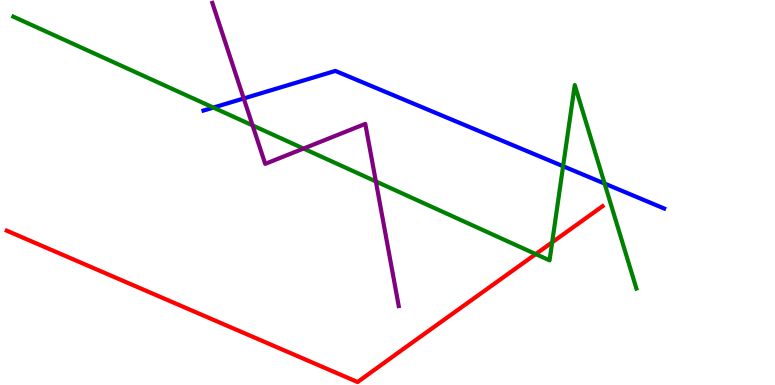[{'lines': ['blue', 'red'], 'intersections': []}, {'lines': ['green', 'red'], 'intersections': [{'x': 6.91, 'y': 3.4}, {'x': 7.12, 'y': 3.71}]}, {'lines': ['purple', 'red'], 'intersections': []}, {'lines': ['blue', 'green'], 'intersections': [{'x': 2.75, 'y': 7.21}, {'x': 7.27, 'y': 5.68}, {'x': 7.8, 'y': 5.23}]}, {'lines': ['blue', 'purple'], 'intersections': [{'x': 3.14, 'y': 7.44}]}, {'lines': ['green', 'purple'], 'intersections': [{'x': 3.26, 'y': 6.74}, {'x': 3.92, 'y': 6.14}, {'x': 4.85, 'y': 5.29}]}]